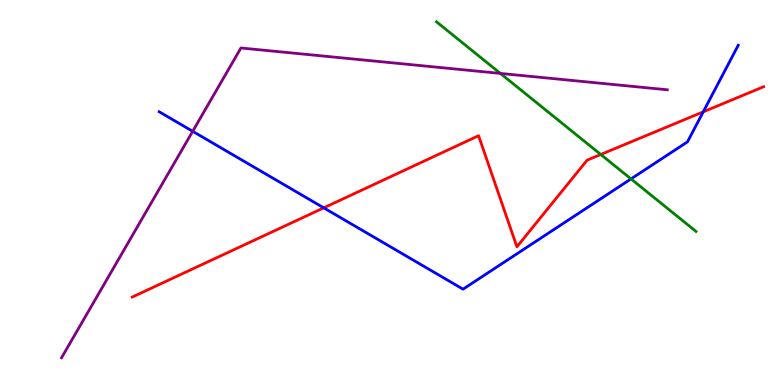[{'lines': ['blue', 'red'], 'intersections': [{'x': 4.18, 'y': 4.6}, {'x': 9.07, 'y': 7.09}]}, {'lines': ['green', 'red'], 'intersections': [{'x': 7.75, 'y': 5.99}]}, {'lines': ['purple', 'red'], 'intersections': []}, {'lines': ['blue', 'green'], 'intersections': [{'x': 8.14, 'y': 5.35}]}, {'lines': ['blue', 'purple'], 'intersections': [{'x': 2.49, 'y': 6.59}]}, {'lines': ['green', 'purple'], 'intersections': [{'x': 6.46, 'y': 8.09}]}]